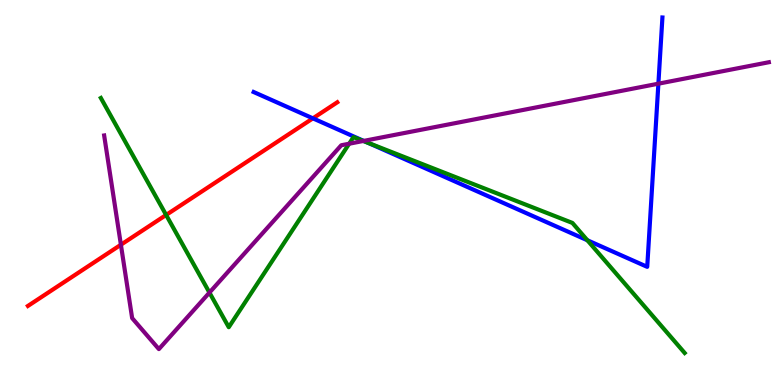[{'lines': ['blue', 'red'], 'intersections': [{'x': 4.04, 'y': 6.93}]}, {'lines': ['green', 'red'], 'intersections': [{'x': 2.14, 'y': 4.42}]}, {'lines': ['purple', 'red'], 'intersections': [{'x': 1.56, 'y': 3.64}]}, {'lines': ['blue', 'green'], 'intersections': [{'x': 4.74, 'y': 6.29}, {'x': 7.58, 'y': 3.76}]}, {'lines': ['blue', 'purple'], 'intersections': [{'x': 4.69, 'y': 6.34}, {'x': 8.5, 'y': 7.83}]}, {'lines': ['green', 'purple'], 'intersections': [{'x': 2.7, 'y': 2.4}, {'x': 4.51, 'y': 6.27}, {'x': 4.69, 'y': 6.34}]}]